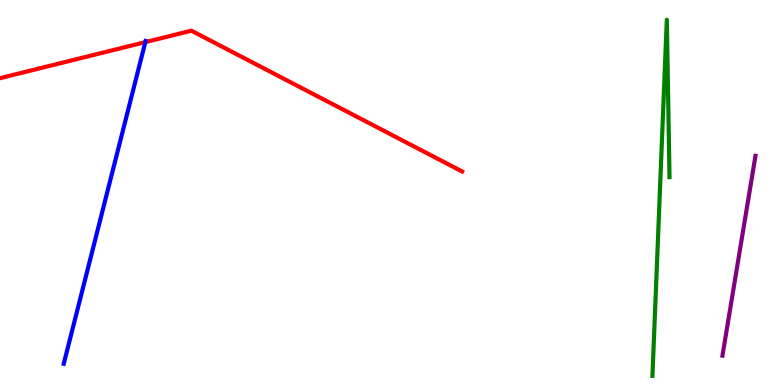[{'lines': ['blue', 'red'], 'intersections': [{'x': 1.88, 'y': 8.91}]}, {'lines': ['green', 'red'], 'intersections': []}, {'lines': ['purple', 'red'], 'intersections': []}, {'lines': ['blue', 'green'], 'intersections': []}, {'lines': ['blue', 'purple'], 'intersections': []}, {'lines': ['green', 'purple'], 'intersections': []}]